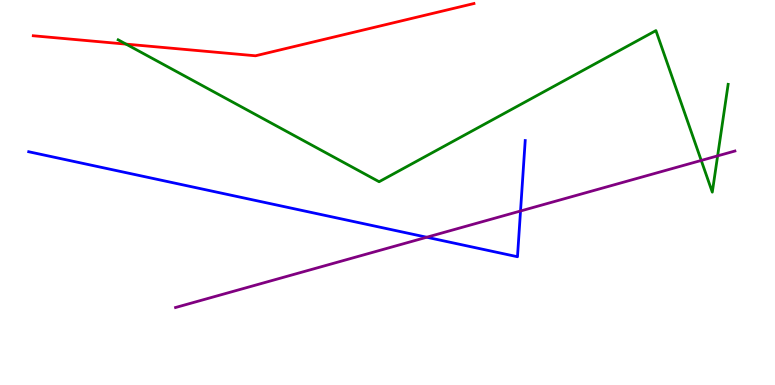[{'lines': ['blue', 'red'], 'intersections': []}, {'lines': ['green', 'red'], 'intersections': [{'x': 1.63, 'y': 8.85}]}, {'lines': ['purple', 'red'], 'intersections': []}, {'lines': ['blue', 'green'], 'intersections': []}, {'lines': ['blue', 'purple'], 'intersections': [{'x': 5.51, 'y': 3.84}, {'x': 6.72, 'y': 4.52}]}, {'lines': ['green', 'purple'], 'intersections': [{'x': 9.05, 'y': 5.83}, {'x': 9.26, 'y': 5.95}]}]